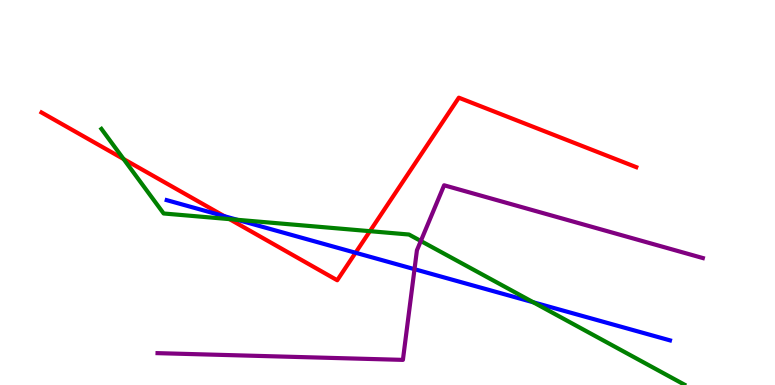[{'lines': ['blue', 'red'], 'intersections': [{'x': 2.89, 'y': 4.38}, {'x': 4.59, 'y': 3.43}]}, {'lines': ['green', 'red'], 'intersections': [{'x': 1.59, 'y': 5.87}, {'x': 2.96, 'y': 4.31}, {'x': 4.77, 'y': 4.0}]}, {'lines': ['purple', 'red'], 'intersections': []}, {'lines': ['blue', 'green'], 'intersections': [{'x': 3.06, 'y': 4.29}, {'x': 6.88, 'y': 2.15}]}, {'lines': ['blue', 'purple'], 'intersections': [{'x': 5.35, 'y': 3.01}]}, {'lines': ['green', 'purple'], 'intersections': [{'x': 5.43, 'y': 3.74}]}]